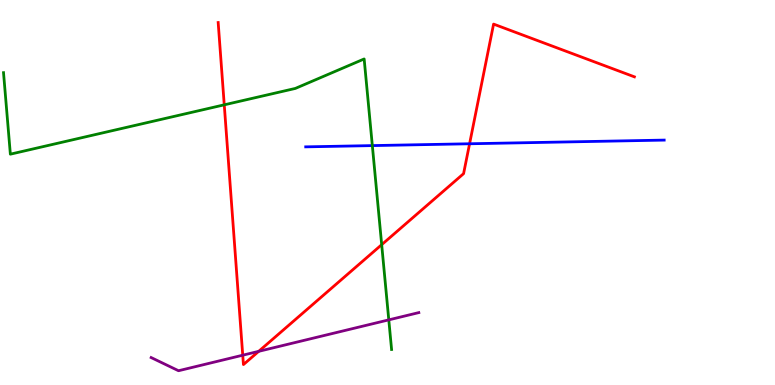[{'lines': ['blue', 'red'], 'intersections': [{'x': 6.06, 'y': 6.27}]}, {'lines': ['green', 'red'], 'intersections': [{'x': 2.89, 'y': 7.28}, {'x': 4.93, 'y': 3.64}]}, {'lines': ['purple', 'red'], 'intersections': [{'x': 3.13, 'y': 0.774}, {'x': 3.34, 'y': 0.874}]}, {'lines': ['blue', 'green'], 'intersections': [{'x': 4.8, 'y': 6.22}]}, {'lines': ['blue', 'purple'], 'intersections': []}, {'lines': ['green', 'purple'], 'intersections': [{'x': 5.02, 'y': 1.69}]}]